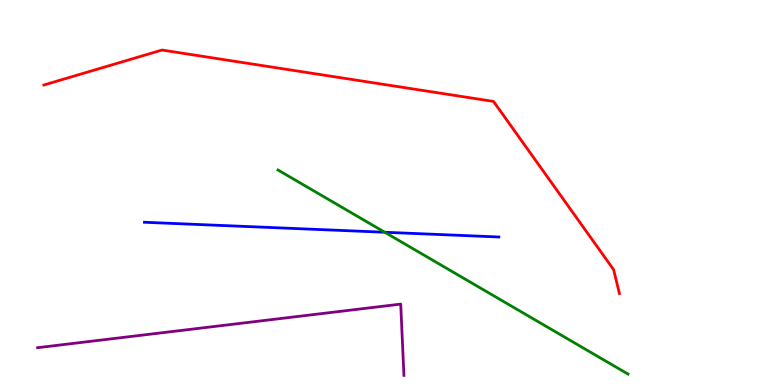[{'lines': ['blue', 'red'], 'intersections': []}, {'lines': ['green', 'red'], 'intersections': []}, {'lines': ['purple', 'red'], 'intersections': []}, {'lines': ['blue', 'green'], 'intersections': [{'x': 4.96, 'y': 3.97}]}, {'lines': ['blue', 'purple'], 'intersections': []}, {'lines': ['green', 'purple'], 'intersections': []}]